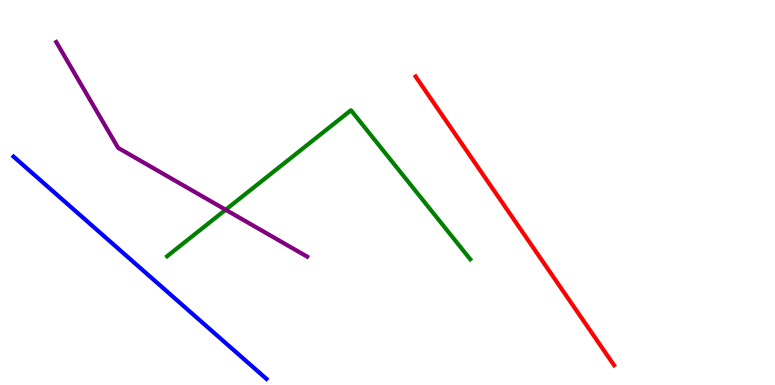[{'lines': ['blue', 'red'], 'intersections': []}, {'lines': ['green', 'red'], 'intersections': []}, {'lines': ['purple', 'red'], 'intersections': []}, {'lines': ['blue', 'green'], 'intersections': []}, {'lines': ['blue', 'purple'], 'intersections': []}, {'lines': ['green', 'purple'], 'intersections': [{'x': 2.91, 'y': 4.55}]}]